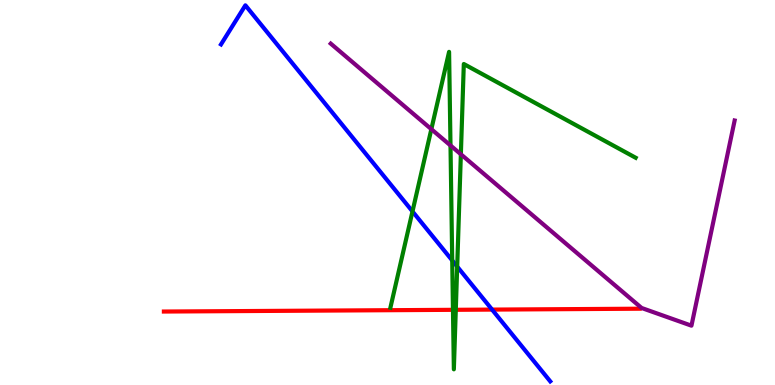[{'lines': ['blue', 'red'], 'intersections': [{'x': 6.35, 'y': 1.96}]}, {'lines': ['green', 'red'], 'intersections': [{'x': 5.84, 'y': 1.95}, {'x': 5.88, 'y': 1.95}]}, {'lines': ['purple', 'red'], 'intersections': []}, {'lines': ['blue', 'green'], 'intersections': [{'x': 5.32, 'y': 4.51}, {'x': 5.84, 'y': 3.24}, {'x': 5.9, 'y': 3.08}]}, {'lines': ['blue', 'purple'], 'intersections': []}, {'lines': ['green', 'purple'], 'intersections': [{'x': 5.57, 'y': 6.64}, {'x': 5.81, 'y': 6.22}, {'x': 5.95, 'y': 5.99}]}]